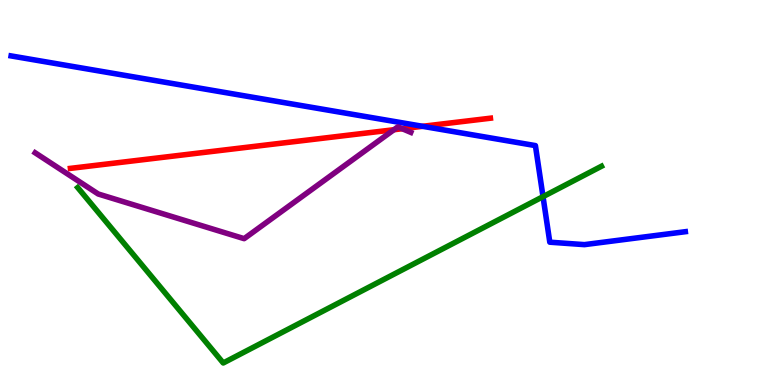[{'lines': ['blue', 'red'], 'intersections': [{'x': 5.45, 'y': 6.72}]}, {'lines': ['green', 'red'], 'intersections': []}, {'lines': ['purple', 'red'], 'intersections': [{'x': 5.08, 'y': 6.63}, {'x': 5.19, 'y': 6.66}]}, {'lines': ['blue', 'green'], 'intersections': [{'x': 7.01, 'y': 4.89}]}, {'lines': ['blue', 'purple'], 'intersections': []}, {'lines': ['green', 'purple'], 'intersections': []}]